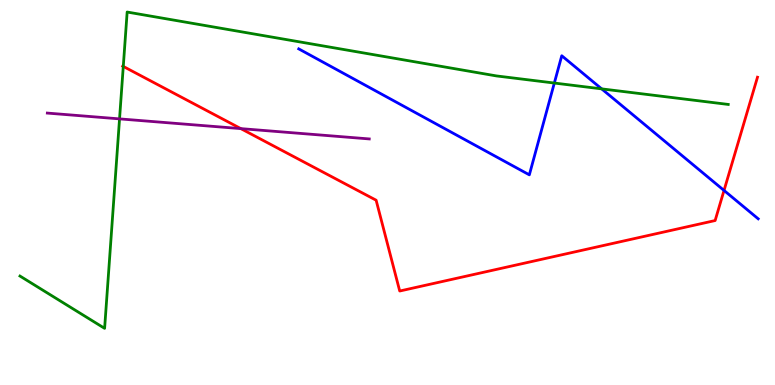[{'lines': ['blue', 'red'], 'intersections': [{'x': 9.34, 'y': 5.05}]}, {'lines': ['green', 'red'], 'intersections': [{'x': 1.59, 'y': 8.27}]}, {'lines': ['purple', 'red'], 'intersections': [{'x': 3.11, 'y': 6.66}]}, {'lines': ['blue', 'green'], 'intersections': [{'x': 7.15, 'y': 7.84}, {'x': 7.76, 'y': 7.69}]}, {'lines': ['blue', 'purple'], 'intersections': []}, {'lines': ['green', 'purple'], 'intersections': [{'x': 1.54, 'y': 6.91}]}]